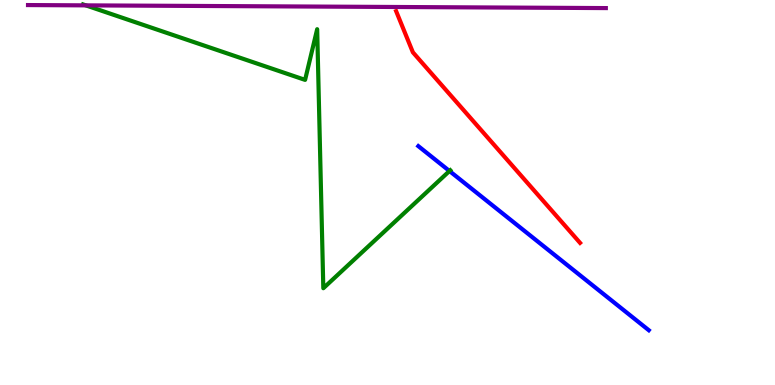[{'lines': ['blue', 'red'], 'intersections': []}, {'lines': ['green', 'red'], 'intersections': []}, {'lines': ['purple', 'red'], 'intersections': []}, {'lines': ['blue', 'green'], 'intersections': [{'x': 5.8, 'y': 5.56}]}, {'lines': ['blue', 'purple'], 'intersections': []}, {'lines': ['green', 'purple'], 'intersections': [{'x': 1.11, 'y': 9.86}]}]